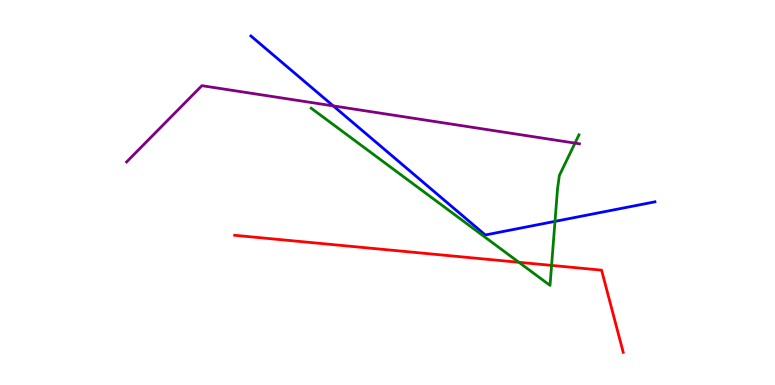[{'lines': ['blue', 'red'], 'intersections': []}, {'lines': ['green', 'red'], 'intersections': [{'x': 6.7, 'y': 3.19}, {'x': 7.12, 'y': 3.11}]}, {'lines': ['purple', 'red'], 'intersections': []}, {'lines': ['blue', 'green'], 'intersections': [{'x': 7.16, 'y': 4.25}]}, {'lines': ['blue', 'purple'], 'intersections': [{'x': 4.3, 'y': 7.25}]}, {'lines': ['green', 'purple'], 'intersections': [{'x': 7.42, 'y': 6.28}]}]